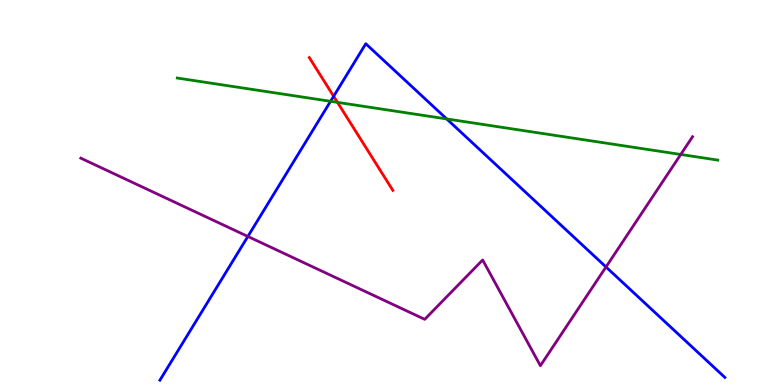[{'lines': ['blue', 'red'], 'intersections': [{'x': 4.31, 'y': 7.5}]}, {'lines': ['green', 'red'], 'intersections': [{'x': 4.35, 'y': 7.34}]}, {'lines': ['purple', 'red'], 'intersections': []}, {'lines': ['blue', 'green'], 'intersections': [{'x': 4.27, 'y': 7.37}, {'x': 5.76, 'y': 6.91}]}, {'lines': ['blue', 'purple'], 'intersections': [{'x': 3.2, 'y': 3.86}, {'x': 7.82, 'y': 3.07}]}, {'lines': ['green', 'purple'], 'intersections': [{'x': 8.78, 'y': 5.99}]}]